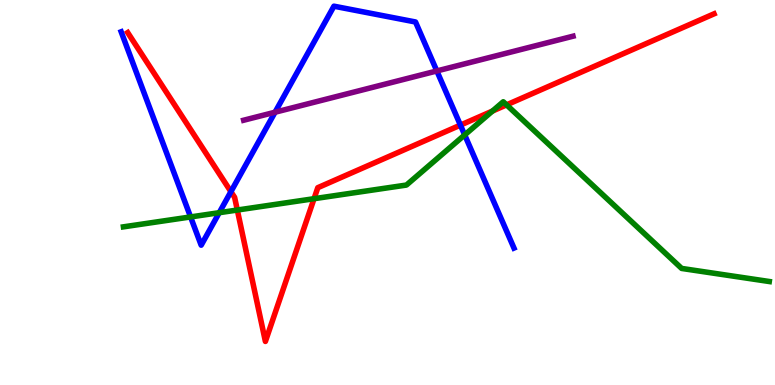[{'lines': ['blue', 'red'], 'intersections': [{'x': 2.98, 'y': 5.02}, {'x': 5.94, 'y': 6.75}]}, {'lines': ['green', 'red'], 'intersections': [{'x': 3.06, 'y': 4.54}, {'x': 4.05, 'y': 4.84}, {'x': 6.35, 'y': 7.12}, {'x': 6.54, 'y': 7.28}]}, {'lines': ['purple', 'red'], 'intersections': []}, {'lines': ['blue', 'green'], 'intersections': [{'x': 2.46, 'y': 4.37}, {'x': 2.83, 'y': 4.48}, {'x': 6.0, 'y': 6.5}]}, {'lines': ['blue', 'purple'], 'intersections': [{'x': 3.55, 'y': 7.09}, {'x': 5.64, 'y': 8.16}]}, {'lines': ['green', 'purple'], 'intersections': []}]